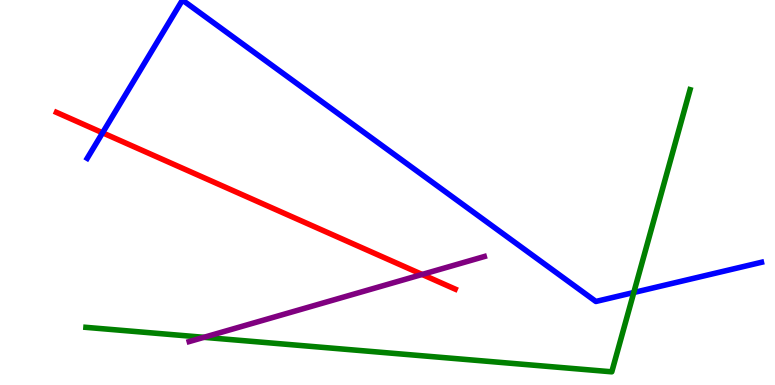[{'lines': ['blue', 'red'], 'intersections': [{'x': 1.32, 'y': 6.55}]}, {'lines': ['green', 'red'], 'intersections': []}, {'lines': ['purple', 'red'], 'intersections': [{'x': 5.45, 'y': 2.87}]}, {'lines': ['blue', 'green'], 'intersections': [{'x': 8.18, 'y': 2.4}]}, {'lines': ['blue', 'purple'], 'intersections': []}, {'lines': ['green', 'purple'], 'intersections': [{'x': 2.63, 'y': 1.24}]}]